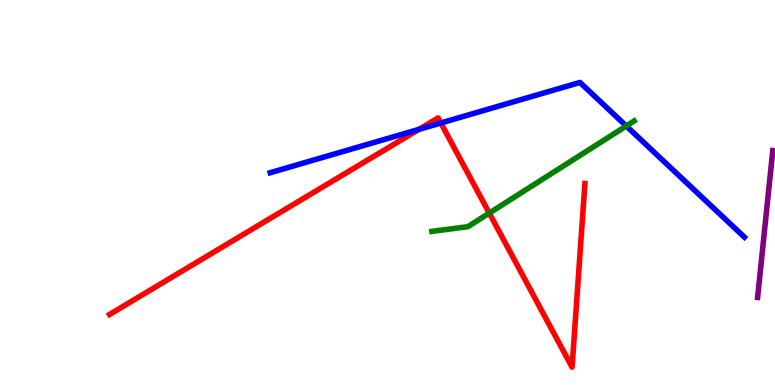[{'lines': ['blue', 'red'], 'intersections': [{'x': 5.41, 'y': 6.64}, {'x': 5.69, 'y': 6.81}]}, {'lines': ['green', 'red'], 'intersections': [{'x': 6.31, 'y': 4.47}]}, {'lines': ['purple', 'red'], 'intersections': []}, {'lines': ['blue', 'green'], 'intersections': [{'x': 8.08, 'y': 6.73}]}, {'lines': ['blue', 'purple'], 'intersections': []}, {'lines': ['green', 'purple'], 'intersections': []}]